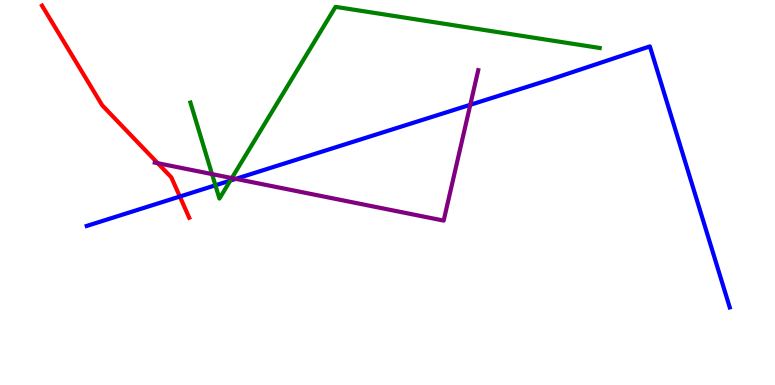[{'lines': ['blue', 'red'], 'intersections': [{'x': 2.32, 'y': 4.9}]}, {'lines': ['green', 'red'], 'intersections': []}, {'lines': ['purple', 'red'], 'intersections': [{'x': 2.04, 'y': 5.76}]}, {'lines': ['blue', 'green'], 'intersections': [{'x': 2.78, 'y': 5.19}, {'x': 2.97, 'y': 5.31}]}, {'lines': ['blue', 'purple'], 'intersections': [{'x': 3.04, 'y': 5.35}, {'x': 6.07, 'y': 7.28}]}, {'lines': ['green', 'purple'], 'intersections': [{'x': 2.74, 'y': 5.48}, {'x': 2.99, 'y': 5.37}]}]